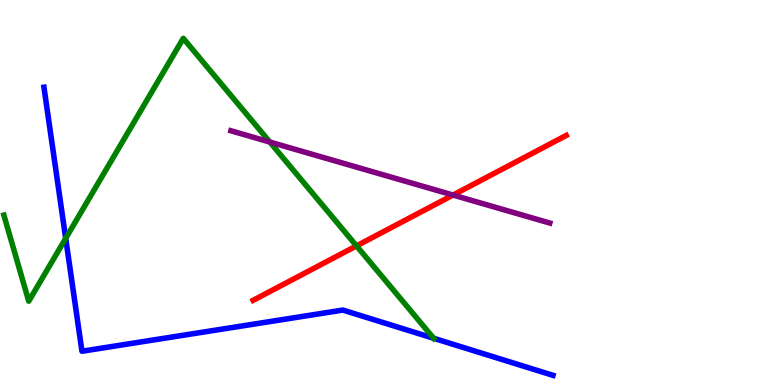[{'lines': ['blue', 'red'], 'intersections': []}, {'lines': ['green', 'red'], 'intersections': [{'x': 4.6, 'y': 3.61}]}, {'lines': ['purple', 'red'], 'intersections': [{'x': 5.85, 'y': 4.93}]}, {'lines': ['blue', 'green'], 'intersections': [{'x': 0.848, 'y': 3.81}, {'x': 5.6, 'y': 1.21}]}, {'lines': ['blue', 'purple'], 'intersections': []}, {'lines': ['green', 'purple'], 'intersections': [{'x': 3.48, 'y': 6.31}]}]